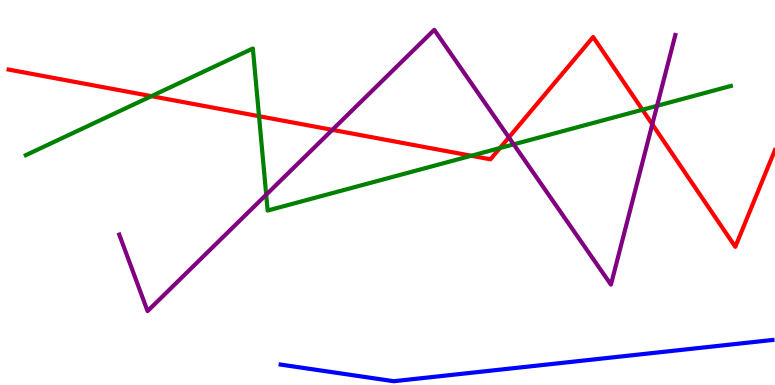[{'lines': ['blue', 'red'], 'intersections': []}, {'lines': ['green', 'red'], 'intersections': [{'x': 1.95, 'y': 7.5}, {'x': 3.34, 'y': 6.98}, {'x': 6.08, 'y': 5.95}, {'x': 6.45, 'y': 6.15}, {'x': 8.29, 'y': 7.15}]}, {'lines': ['purple', 'red'], 'intersections': [{'x': 4.29, 'y': 6.63}, {'x': 6.57, 'y': 6.43}, {'x': 8.42, 'y': 6.77}]}, {'lines': ['blue', 'green'], 'intersections': []}, {'lines': ['blue', 'purple'], 'intersections': []}, {'lines': ['green', 'purple'], 'intersections': [{'x': 3.43, 'y': 4.94}, {'x': 6.63, 'y': 6.25}, {'x': 8.48, 'y': 7.25}]}]